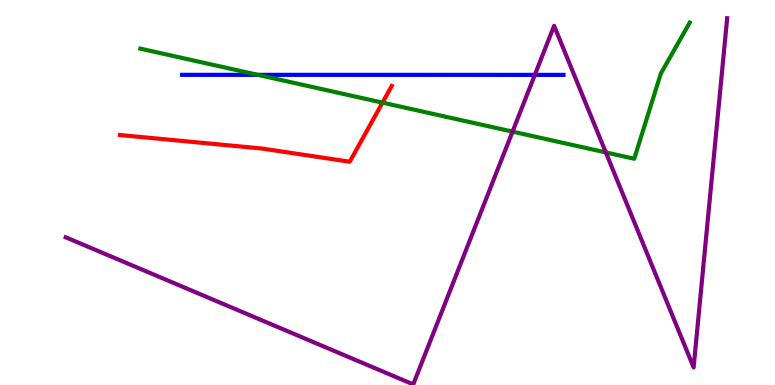[{'lines': ['blue', 'red'], 'intersections': []}, {'lines': ['green', 'red'], 'intersections': [{'x': 4.94, 'y': 7.33}]}, {'lines': ['purple', 'red'], 'intersections': []}, {'lines': ['blue', 'green'], 'intersections': [{'x': 3.33, 'y': 8.06}]}, {'lines': ['blue', 'purple'], 'intersections': [{'x': 6.9, 'y': 8.06}]}, {'lines': ['green', 'purple'], 'intersections': [{'x': 6.61, 'y': 6.58}, {'x': 7.82, 'y': 6.04}]}]